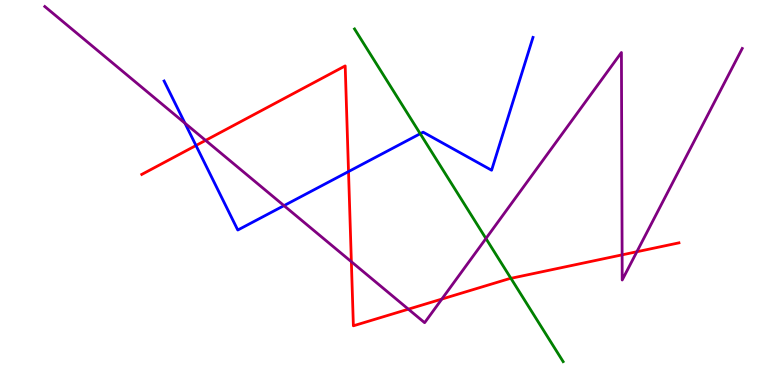[{'lines': ['blue', 'red'], 'intersections': [{'x': 2.53, 'y': 6.22}, {'x': 4.5, 'y': 5.54}]}, {'lines': ['green', 'red'], 'intersections': [{'x': 6.59, 'y': 2.77}]}, {'lines': ['purple', 'red'], 'intersections': [{'x': 2.65, 'y': 6.35}, {'x': 4.53, 'y': 3.2}, {'x': 5.27, 'y': 1.97}, {'x': 5.7, 'y': 2.23}, {'x': 8.03, 'y': 3.38}, {'x': 8.22, 'y': 3.46}]}, {'lines': ['blue', 'green'], 'intersections': [{'x': 5.42, 'y': 6.53}]}, {'lines': ['blue', 'purple'], 'intersections': [{'x': 2.39, 'y': 6.8}, {'x': 3.66, 'y': 4.66}]}, {'lines': ['green', 'purple'], 'intersections': [{'x': 6.27, 'y': 3.8}]}]